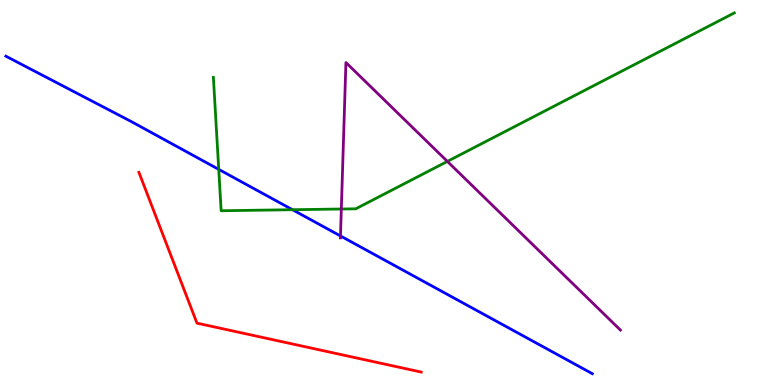[{'lines': ['blue', 'red'], 'intersections': []}, {'lines': ['green', 'red'], 'intersections': []}, {'lines': ['purple', 'red'], 'intersections': []}, {'lines': ['blue', 'green'], 'intersections': [{'x': 2.82, 'y': 5.6}, {'x': 3.77, 'y': 4.55}]}, {'lines': ['blue', 'purple'], 'intersections': [{'x': 4.39, 'y': 3.87}]}, {'lines': ['green', 'purple'], 'intersections': [{'x': 4.4, 'y': 4.57}, {'x': 5.77, 'y': 5.81}]}]